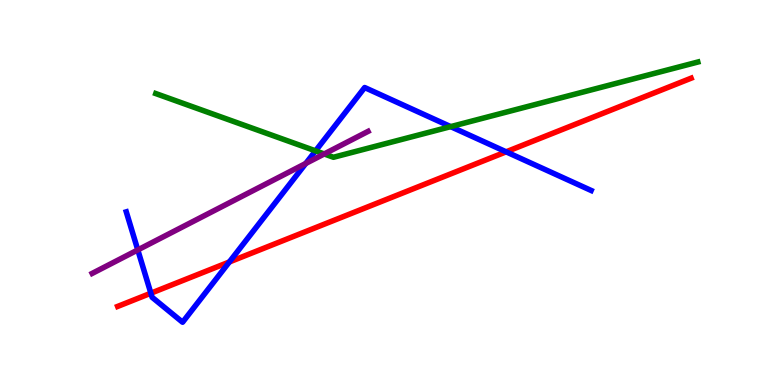[{'lines': ['blue', 'red'], 'intersections': [{'x': 1.95, 'y': 2.38}, {'x': 2.96, 'y': 3.2}, {'x': 6.53, 'y': 6.06}]}, {'lines': ['green', 'red'], 'intersections': []}, {'lines': ['purple', 'red'], 'intersections': []}, {'lines': ['blue', 'green'], 'intersections': [{'x': 4.07, 'y': 6.08}, {'x': 5.82, 'y': 6.71}]}, {'lines': ['blue', 'purple'], 'intersections': [{'x': 1.78, 'y': 3.51}, {'x': 3.95, 'y': 5.75}]}, {'lines': ['green', 'purple'], 'intersections': [{'x': 4.18, 'y': 6.0}]}]